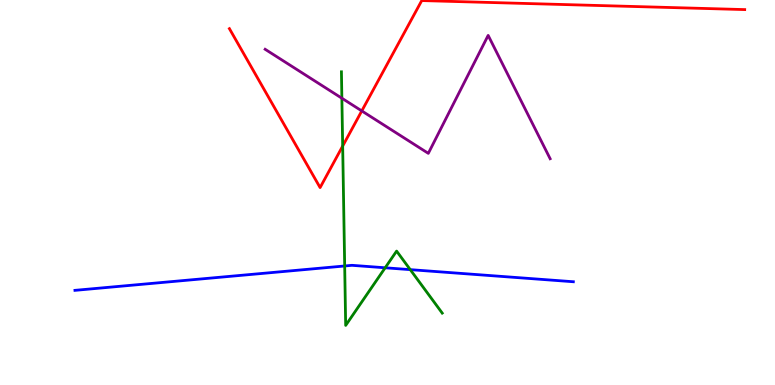[{'lines': ['blue', 'red'], 'intersections': []}, {'lines': ['green', 'red'], 'intersections': [{'x': 4.42, 'y': 6.21}]}, {'lines': ['purple', 'red'], 'intersections': [{'x': 4.67, 'y': 7.12}]}, {'lines': ['blue', 'green'], 'intersections': [{'x': 4.45, 'y': 3.09}, {'x': 4.97, 'y': 3.04}, {'x': 5.29, 'y': 3.0}]}, {'lines': ['blue', 'purple'], 'intersections': []}, {'lines': ['green', 'purple'], 'intersections': [{'x': 4.41, 'y': 7.45}]}]